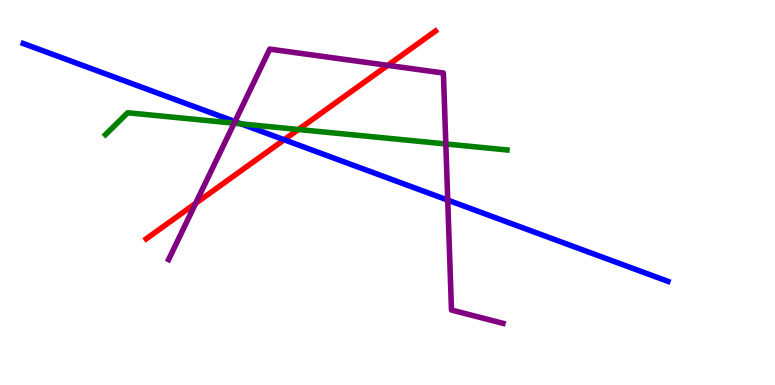[{'lines': ['blue', 'red'], 'intersections': [{'x': 3.67, 'y': 6.37}]}, {'lines': ['green', 'red'], 'intersections': [{'x': 3.85, 'y': 6.64}]}, {'lines': ['purple', 'red'], 'intersections': [{'x': 2.52, 'y': 4.72}, {'x': 5.0, 'y': 8.3}]}, {'lines': ['blue', 'green'], 'intersections': [{'x': 3.11, 'y': 6.78}]}, {'lines': ['blue', 'purple'], 'intersections': [{'x': 3.03, 'y': 6.84}, {'x': 5.78, 'y': 4.8}]}, {'lines': ['green', 'purple'], 'intersections': [{'x': 3.02, 'y': 6.8}, {'x': 5.75, 'y': 6.26}]}]